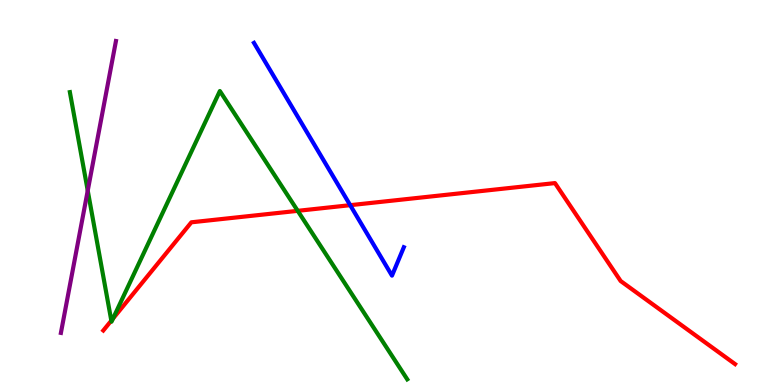[{'lines': ['blue', 'red'], 'intersections': [{'x': 4.52, 'y': 4.67}]}, {'lines': ['green', 'red'], 'intersections': [{'x': 1.44, 'y': 1.67}, {'x': 1.46, 'y': 1.72}, {'x': 3.84, 'y': 4.52}]}, {'lines': ['purple', 'red'], 'intersections': []}, {'lines': ['blue', 'green'], 'intersections': []}, {'lines': ['blue', 'purple'], 'intersections': []}, {'lines': ['green', 'purple'], 'intersections': [{'x': 1.13, 'y': 5.05}]}]